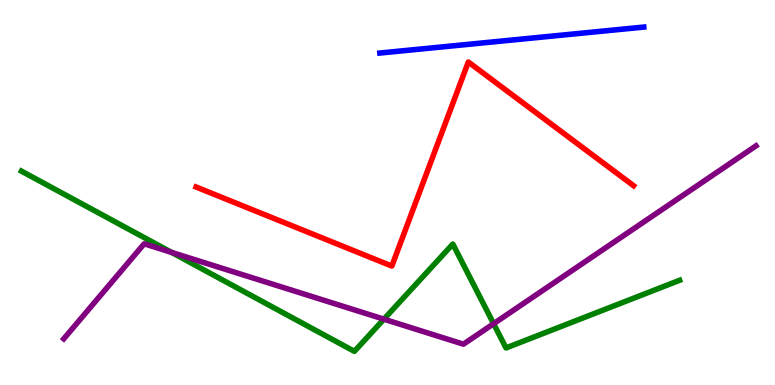[{'lines': ['blue', 'red'], 'intersections': []}, {'lines': ['green', 'red'], 'intersections': []}, {'lines': ['purple', 'red'], 'intersections': []}, {'lines': ['blue', 'green'], 'intersections': []}, {'lines': ['blue', 'purple'], 'intersections': []}, {'lines': ['green', 'purple'], 'intersections': [{'x': 2.21, 'y': 3.45}, {'x': 4.95, 'y': 1.71}, {'x': 6.37, 'y': 1.59}]}]